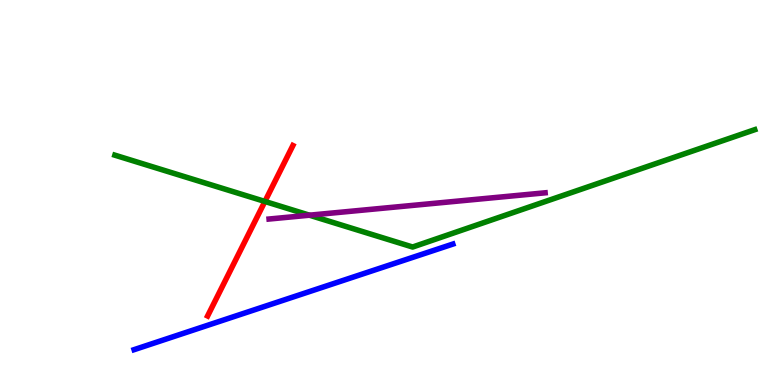[{'lines': ['blue', 'red'], 'intersections': []}, {'lines': ['green', 'red'], 'intersections': [{'x': 3.42, 'y': 4.77}]}, {'lines': ['purple', 'red'], 'intersections': []}, {'lines': ['blue', 'green'], 'intersections': []}, {'lines': ['blue', 'purple'], 'intersections': []}, {'lines': ['green', 'purple'], 'intersections': [{'x': 3.99, 'y': 4.41}]}]